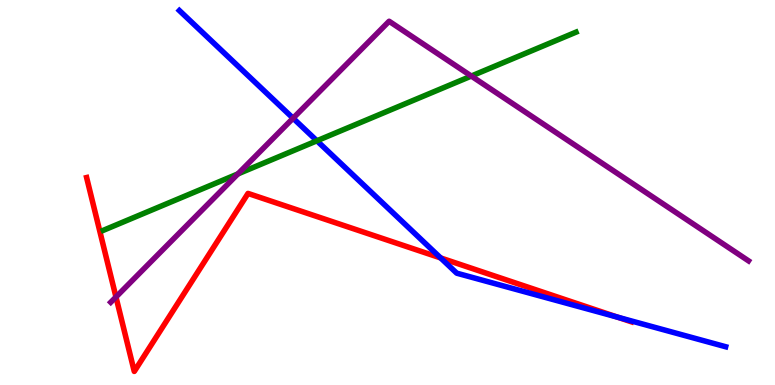[{'lines': ['blue', 'red'], 'intersections': [{'x': 5.69, 'y': 3.3}, {'x': 7.97, 'y': 1.76}]}, {'lines': ['green', 'red'], 'intersections': []}, {'lines': ['purple', 'red'], 'intersections': [{'x': 1.5, 'y': 2.29}]}, {'lines': ['blue', 'green'], 'intersections': [{'x': 4.09, 'y': 6.34}]}, {'lines': ['blue', 'purple'], 'intersections': [{'x': 3.78, 'y': 6.93}]}, {'lines': ['green', 'purple'], 'intersections': [{'x': 3.07, 'y': 5.48}, {'x': 6.08, 'y': 8.02}]}]